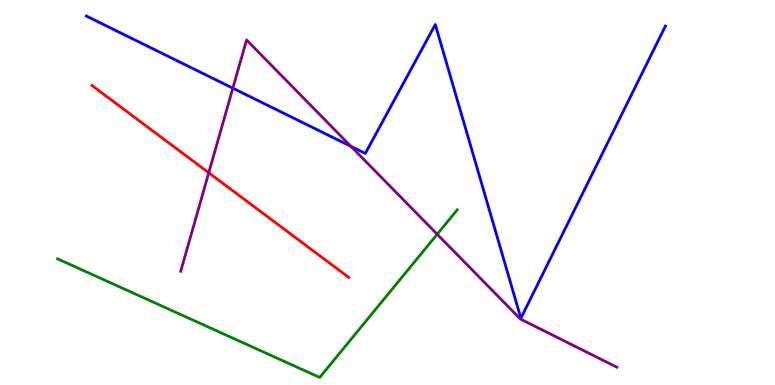[{'lines': ['blue', 'red'], 'intersections': []}, {'lines': ['green', 'red'], 'intersections': []}, {'lines': ['purple', 'red'], 'intersections': [{'x': 2.69, 'y': 5.51}]}, {'lines': ['blue', 'green'], 'intersections': []}, {'lines': ['blue', 'purple'], 'intersections': [{'x': 3.0, 'y': 7.71}, {'x': 4.53, 'y': 6.2}]}, {'lines': ['green', 'purple'], 'intersections': [{'x': 5.64, 'y': 3.92}]}]